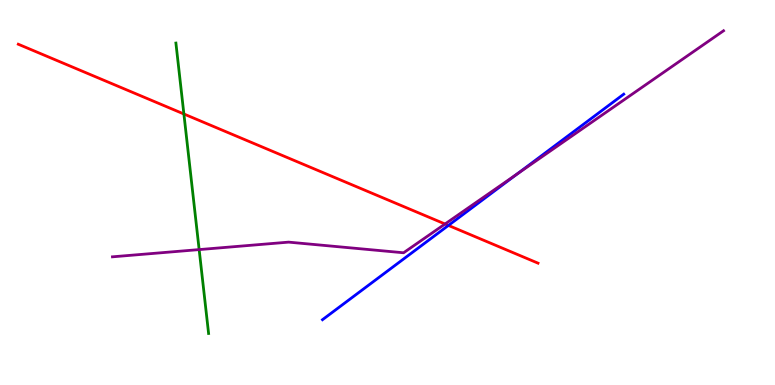[{'lines': ['blue', 'red'], 'intersections': [{'x': 5.79, 'y': 4.14}]}, {'lines': ['green', 'red'], 'intersections': [{'x': 2.37, 'y': 7.04}]}, {'lines': ['purple', 'red'], 'intersections': [{'x': 5.74, 'y': 4.18}]}, {'lines': ['blue', 'green'], 'intersections': []}, {'lines': ['blue', 'purple'], 'intersections': [{'x': 6.67, 'y': 5.48}]}, {'lines': ['green', 'purple'], 'intersections': [{'x': 2.57, 'y': 3.52}]}]